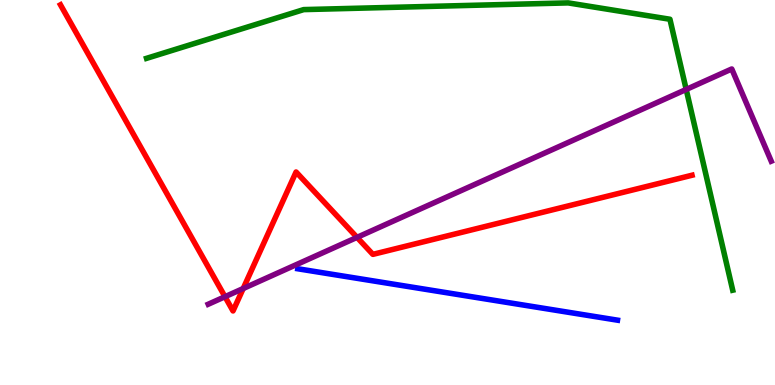[{'lines': ['blue', 'red'], 'intersections': []}, {'lines': ['green', 'red'], 'intersections': []}, {'lines': ['purple', 'red'], 'intersections': [{'x': 2.9, 'y': 2.29}, {'x': 3.14, 'y': 2.51}, {'x': 4.61, 'y': 3.83}]}, {'lines': ['blue', 'green'], 'intersections': []}, {'lines': ['blue', 'purple'], 'intersections': []}, {'lines': ['green', 'purple'], 'intersections': [{'x': 8.85, 'y': 7.68}]}]